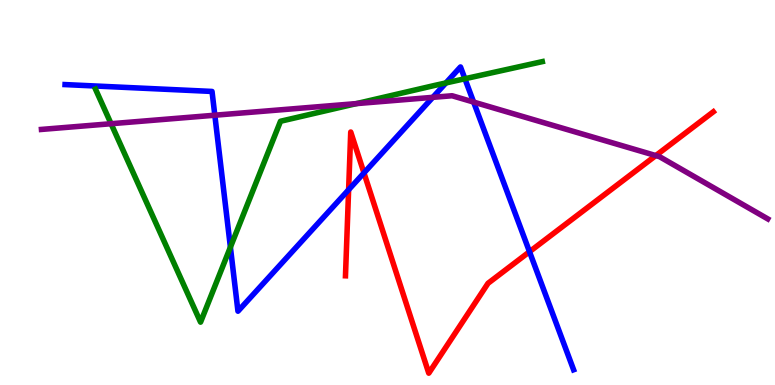[{'lines': ['blue', 'red'], 'intersections': [{'x': 4.5, 'y': 5.07}, {'x': 4.7, 'y': 5.51}, {'x': 6.83, 'y': 3.46}]}, {'lines': ['green', 'red'], 'intersections': []}, {'lines': ['purple', 'red'], 'intersections': [{'x': 8.46, 'y': 5.96}]}, {'lines': ['blue', 'green'], 'intersections': [{'x': 2.97, 'y': 3.58}, {'x': 5.75, 'y': 7.85}, {'x': 6.0, 'y': 7.95}]}, {'lines': ['blue', 'purple'], 'intersections': [{'x': 2.77, 'y': 7.01}, {'x': 5.58, 'y': 7.47}, {'x': 6.11, 'y': 7.35}]}, {'lines': ['green', 'purple'], 'intersections': [{'x': 1.43, 'y': 6.79}, {'x': 4.6, 'y': 7.31}]}]